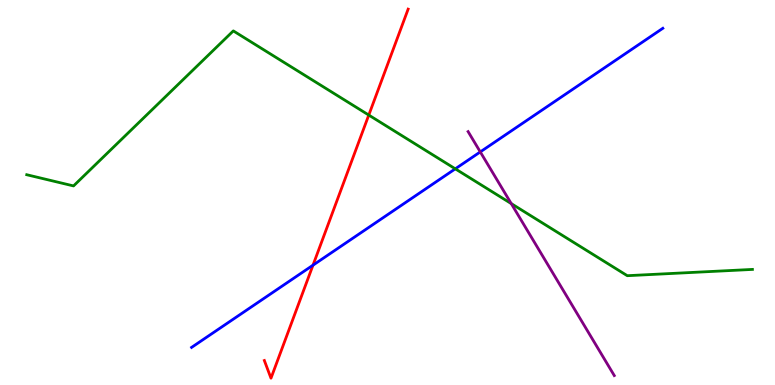[{'lines': ['blue', 'red'], 'intersections': [{'x': 4.04, 'y': 3.11}]}, {'lines': ['green', 'red'], 'intersections': [{'x': 4.76, 'y': 7.01}]}, {'lines': ['purple', 'red'], 'intersections': []}, {'lines': ['blue', 'green'], 'intersections': [{'x': 5.87, 'y': 5.61}]}, {'lines': ['blue', 'purple'], 'intersections': [{'x': 6.2, 'y': 6.05}]}, {'lines': ['green', 'purple'], 'intersections': [{'x': 6.6, 'y': 4.71}]}]